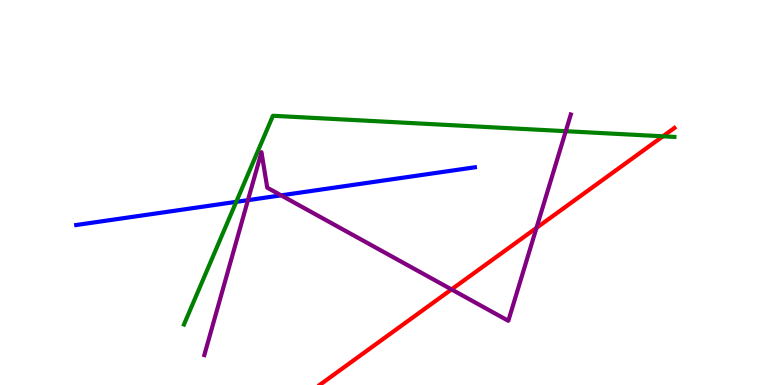[{'lines': ['blue', 'red'], 'intersections': []}, {'lines': ['green', 'red'], 'intersections': [{'x': 8.55, 'y': 6.46}]}, {'lines': ['purple', 'red'], 'intersections': [{'x': 5.83, 'y': 2.48}, {'x': 6.92, 'y': 4.08}]}, {'lines': ['blue', 'green'], 'intersections': [{'x': 3.05, 'y': 4.76}]}, {'lines': ['blue', 'purple'], 'intersections': [{'x': 3.2, 'y': 4.8}, {'x': 3.63, 'y': 4.93}]}, {'lines': ['green', 'purple'], 'intersections': [{'x': 7.3, 'y': 6.59}]}]